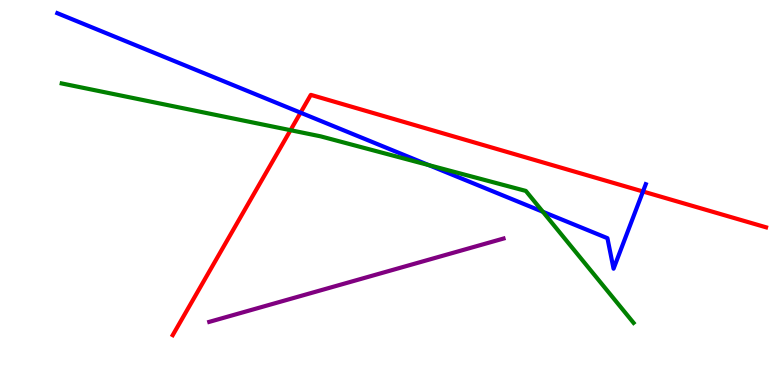[{'lines': ['blue', 'red'], 'intersections': [{'x': 3.88, 'y': 7.07}, {'x': 8.3, 'y': 5.03}]}, {'lines': ['green', 'red'], 'intersections': [{'x': 3.75, 'y': 6.62}]}, {'lines': ['purple', 'red'], 'intersections': []}, {'lines': ['blue', 'green'], 'intersections': [{'x': 5.53, 'y': 5.71}, {'x': 7.0, 'y': 4.5}]}, {'lines': ['blue', 'purple'], 'intersections': []}, {'lines': ['green', 'purple'], 'intersections': []}]